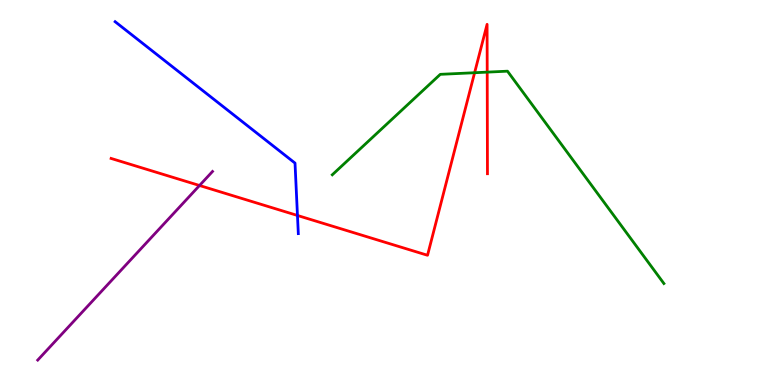[{'lines': ['blue', 'red'], 'intersections': [{'x': 3.84, 'y': 4.4}]}, {'lines': ['green', 'red'], 'intersections': [{'x': 6.12, 'y': 8.11}, {'x': 6.29, 'y': 8.13}]}, {'lines': ['purple', 'red'], 'intersections': [{'x': 2.57, 'y': 5.18}]}, {'lines': ['blue', 'green'], 'intersections': []}, {'lines': ['blue', 'purple'], 'intersections': []}, {'lines': ['green', 'purple'], 'intersections': []}]